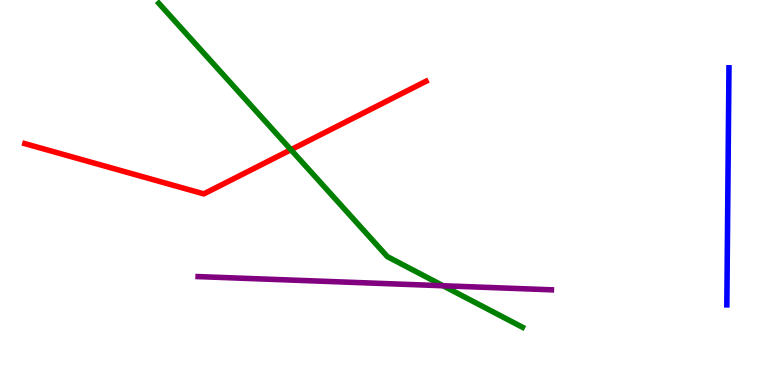[{'lines': ['blue', 'red'], 'intersections': []}, {'lines': ['green', 'red'], 'intersections': [{'x': 3.75, 'y': 6.11}]}, {'lines': ['purple', 'red'], 'intersections': []}, {'lines': ['blue', 'green'], 'intersections': []}, {'lines': ['blue', 'purple'], 'intersections': []}, {'lines': ['green', 'purple'], 'intersections': [{'x': 5.72, 'y': 2.58}]}]